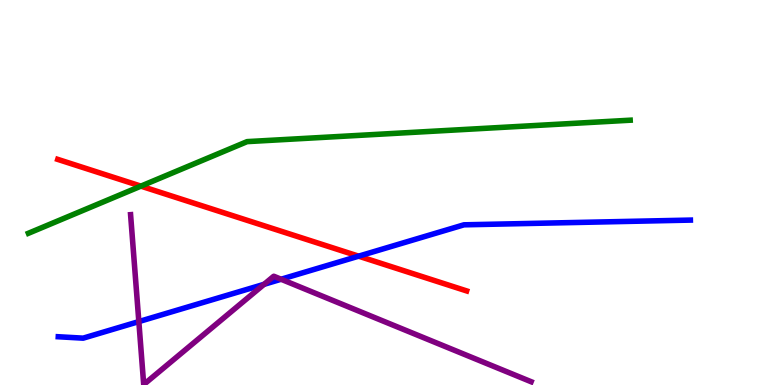[{'lines': ['blue', 'red'], 'intersections': [{'x': 4.63, 'y': 3.35}]}, {'lines': ['green', 'red'], 'intersections': [{'x': 1.82, 'y': 5.17}]}, {'lines': ['purple', 'red'], 'intersections': []}, {'lines': ['blue', 'green'], 'intersections': []}, {'lines': ['blue', 'purple'], 'intersections': [{'x': 1.79, 'y': 1.65}, {'x': 3.41, 'y': 2.62}, {'x': 3.63, 'y': 2.75}]}, {'lines': ['green', 'purple'], 'intersections': []}]